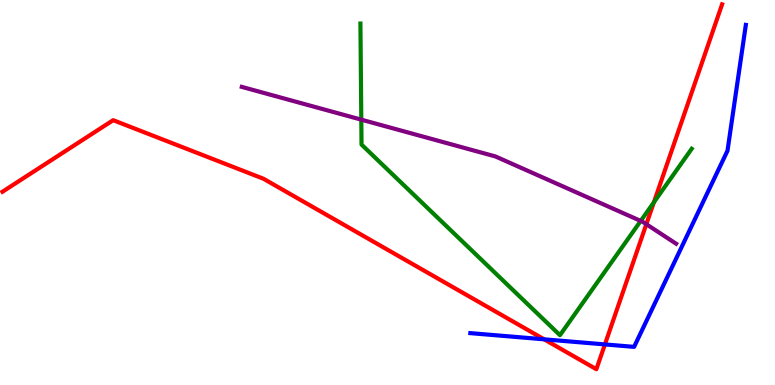[{'lines': ['blue', 'red'], 'intersections': [{'x': 7.02, 'y': 1.19}, {'x': 7.81, 'y': 1.05}]}, {'lines': ['green', 'red'], 'intersections': [{'x': 8.44, 'y': 4.75}]}, {'lines': ['purple', 'red'], 'intersections': [{'x': 8.34, 'y': 4.18}]}, {'lines': ['blue', 'green'], 'intersections': []}, {'lines': ['blue', 'purple'], 'intersections': []}, {'lines': ['green', 'purple'], 'intersections': [{'x': 4.66, 'y': 6.89}, {'x': 8.27, 'y': 4.26}]}]